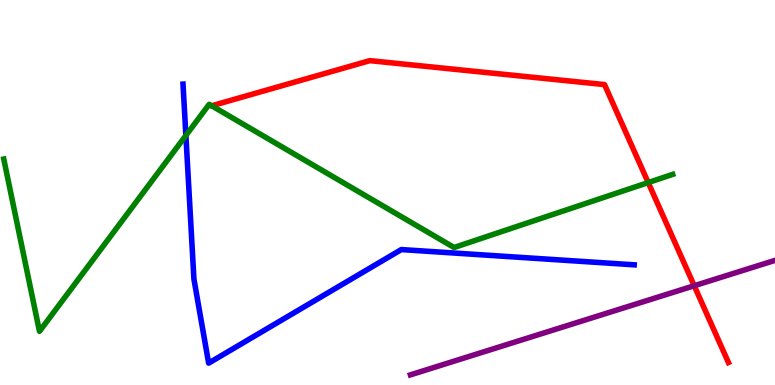[{'lines': ['blue', 'red'], 'intersections': []}, {'lines': ['green', 'red'], 'intersections': [{'x': 8.36, 'y': 5.26}]}, {'lines': ['purple', 'red'], 'intersections': [{'x': 8.96, 'y': 2.58}]}, {'lines': ['blue', 'green'], 'intersections': [{'x': 2.4, 'y': 6.48}]}, {'lines': ['blue', 'purple'], 'intersections': []}, {'lines': ['green', 'purple'], 'intersections': []}]